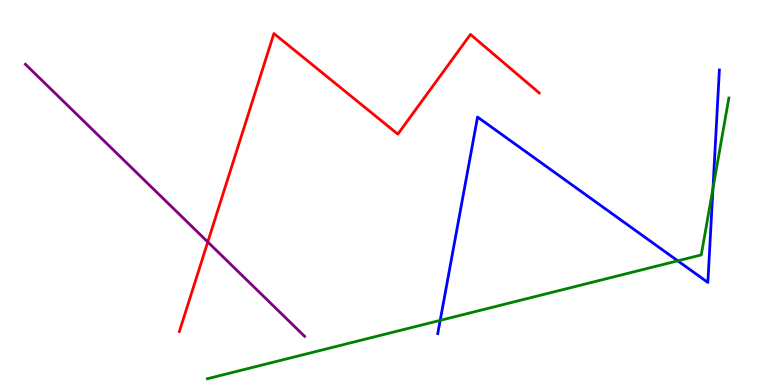[{'lines': ['blue', 'red'], 'intersections': []}, {'lines': ['green', 'red'], 'intersections': []}, {'lines': ['purple', 'red'], 'intersections': [{'x': 2.68, 'y': 3.72}]}, {'lines': ['blue', 'green'], 'intersections': [{'x': 5.68, 'y': 1.68}, {'x': 8.75, 'y': 3.23}, {'x': 9.2, 'y': 5.11}]}, {'lines': ['blue', 'purple'], 'intersections': []}, {'lines': ['green', 'purple'], 'intersections': []}]